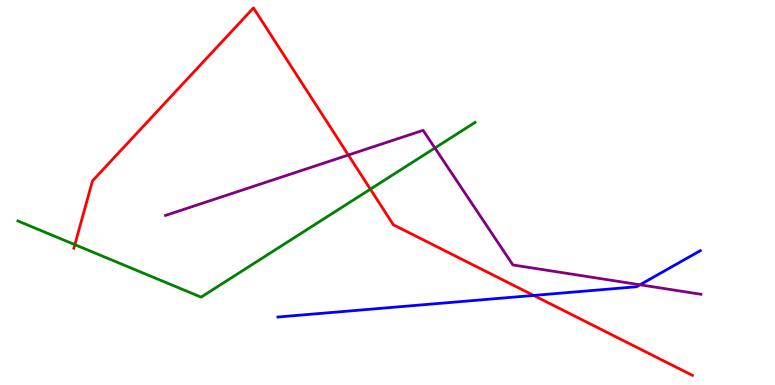[{'lines': ['blue', 'red'], 'intersections': [{'x': 6.89, 'y': 2.33}]}, {'lines': ['green', 'red'], 'intersections': [{'x': 0.966, 'y': 3.65}, {'x': 4.78, 'y': 5.09}]}, {'lines': ['purple', 'red'], 'intersections': [{'x': 4.49, 'y': 5.97}]}, {'lines': ['blue', 'green'], 'intersections': []}, {'lines': ['blue', 'purple'], 'intersections': [{'x': 8.26, 'y': 2.6}]}, {'lines': ['green', 'purple'], 'intersections': [{'x': 5.61, 'y': 6.16}]}]